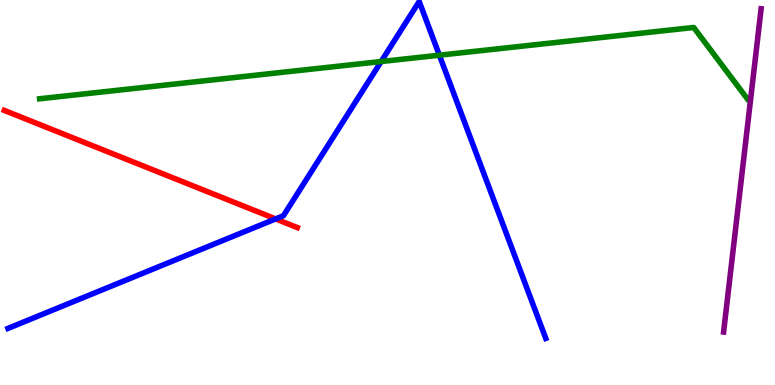[{'lines': ['blue', 'red'], 'intersections': [{'x': 3.56, 'y': 4.31}]}, {'lines': ['green', 'red'], 'intersections': []}, {'lines': ['purple', 'red'], 'intersections': []}, {'lines': ['blue', 'green'], 'intersections': [{'x': 4.92, 'y': 8.4}, {'x': 5.67, 'y': 8.57}]}, {'lines': ['blue', 'purple'], 'intersections': []}, {'lines': ['green', 'purple'], 'intersections': []}]